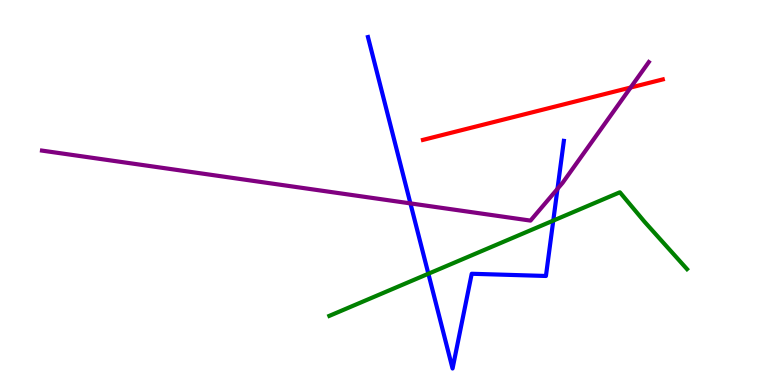[{'lines': ['blue', 'red'], 'intersections': []}, {'lines': ['green', 'red'], 'intersections': []}, {'lines': ['purple', 'red'], 'intersections': [{'x': 8.14, 'y': 7.73}]}, {'lines': ['blue', 'green'], 'intersections': [{'x': 5.53, 'y': 2.89}, {'x': 7.14, 'y': 4.27}]}, {'lines': ['blue', 'purple'], 'intersections': [{'x': 5.3, 'y': 4.72}, {'x': 7.19, 'y': 5.09}]}, {'lines': ['green', 'purple'], 'intersections': []}]